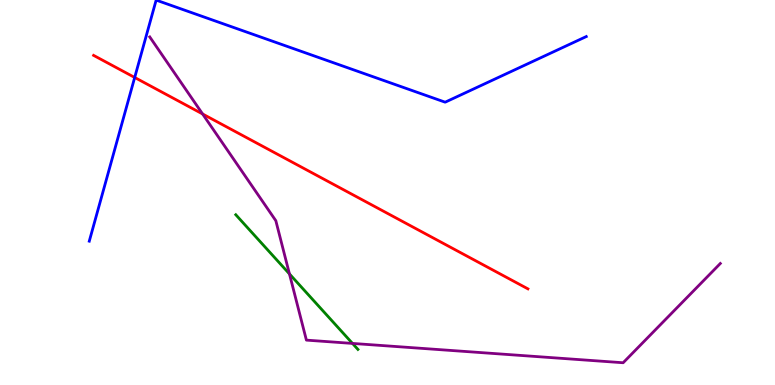[{'lines': ['blue', 'red'], 'intersections': [{'x': 1.74, 'y': 7.99}]}, {'lines': ['green', 'red'], 'intersections': []}, {'lines': ['purple', 'red'], 'intersections': [{'x': 2.61, 'y': 7.04}]}, {'lines': ['blue', 'green'], 'intersections': []}, {'lines': ['blue', 'purple'], 'intersections': []}, {'lines': ['green', 'purple'], 'intersections': [{'x': 3.73, 'y': 2.89}, {'x': 4.55, 'y': 1.08}]}]